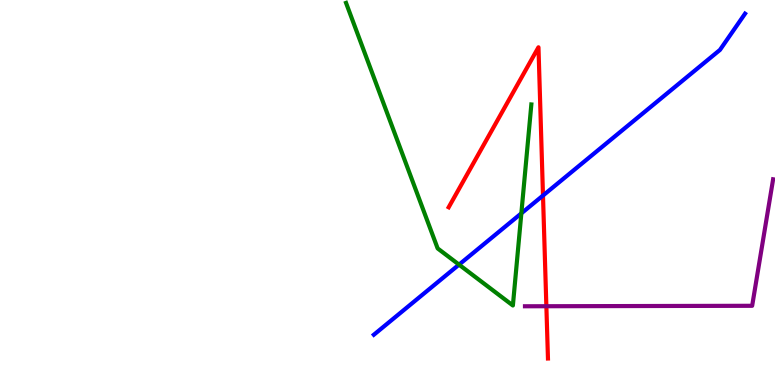[{'lines': ['blue', 'red'], 'intersections': [{'x': 7.01, 'y': 4.92}]}, {'lines': ['green', 'red'], 'intersections': []}, {'lines': ['purple', 'red'], 'intersections': [{'x': 7.05, 'y': 2.05}]}, {'lines': ['blue', 'green'], 'intersections': [{'x': 5.92, 'y': 3.13}, {'x': 6.73, 'y': 4.46}]}, {'lines': ['blue', 'purple'], 'intersections': []}, {'lines': ['green', 'purple'], 'intersections': []}]